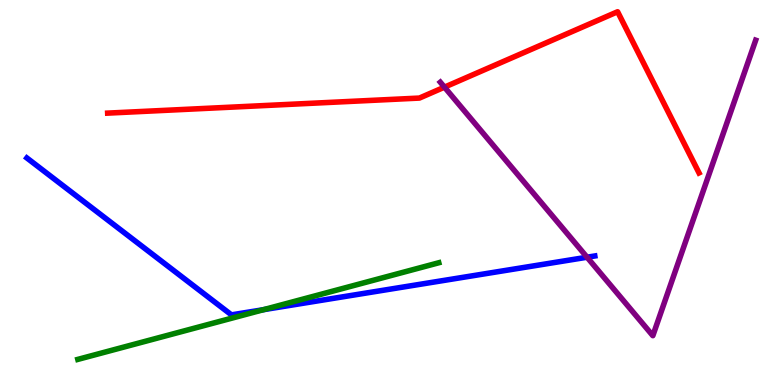[{'lines': ['blue', 'red'], 'intersections': []}, {'lines': ['green', 'red'], 'intersections': []}, {'lines': ['purple', 'red'], 'intersections': [{'x': 5.73, 'y': 7.74}]}, {'lines': ['blue', 'green'], 'intersections': [{'x': 3.4, 'y': 1.96}]}, {'lines': ['blue', 'purple'], 'intersections': [{'x': 7.57, 'y': 3.32}]}, {'lines': ['green', 'purple'], 'intersections': []}]